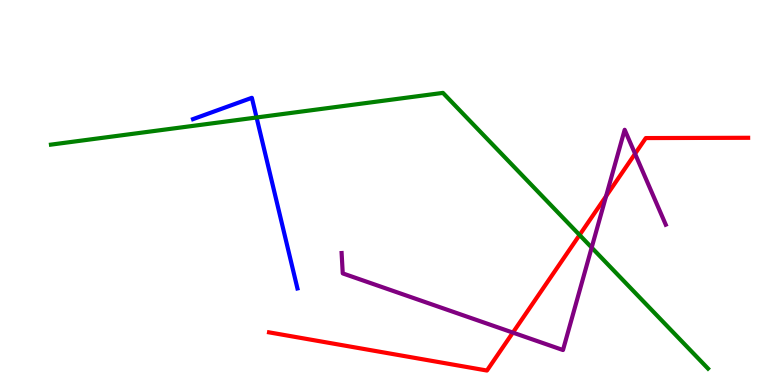[{'lines': ['blue', 'red'], 'intersections': []}, {'lines': ['green', 'red'], 'intersections': [{'x': 7.48, 'y': 3.9}]}, {'lines': ['purple', 'red'], 'intersections': [{'x': 6.62, 'y': 1.36}, {'x': 7.82, 'y': 4.9}, {'x': 8.19, 'y': 6.01}]}, {'lines': ['blue', 'green'], 'intersections': [{'x': 3.31, 'y': 6.95}]}, {'lines': ['blue', 'purple'], 'intersections': []}, {'lines': ['green', 'purple'], 'intersections': [{'x': 7.63, 'y': 3.57}]}]